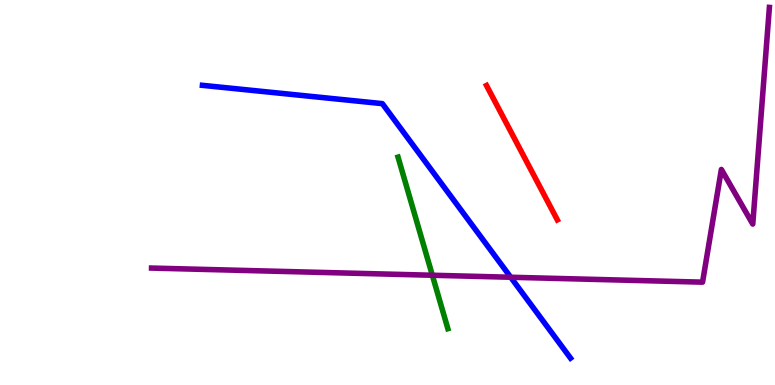[{'lines': ['blue', 'red'], 'intersections': []}, {'lines': ['green', 'red'], 'intersections': []}, {'lines': ['purple', 'red'], 'intersections': []}, {'lines': ['blue', 'green'], 'intersections': []}, {'lines': ['blue', 'purple'], 'intersections': [{'x': 6.59, 'y': 2.8}]}, {'lines': ['green', 'purple'], 'intersections': [{'x': 5.58, 'y': 2.85}]}]